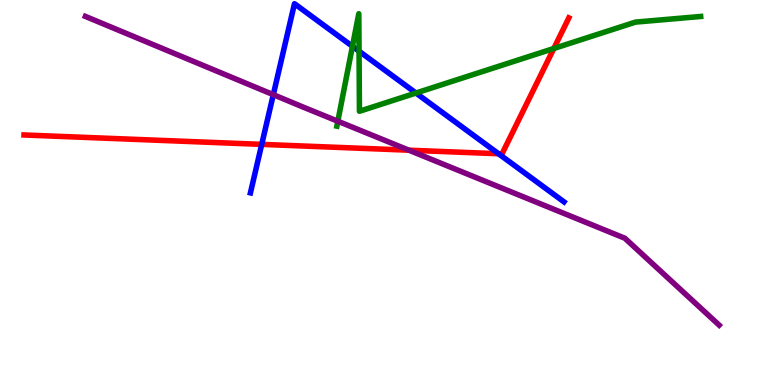[{'lines': ['blue', 'red'], 'intersections': [{'x': 3.38, 'y': 6.25}, {'x': 6.43, 'y': 6.01}]}, {'lines': ['green', 'red'], 'intersections': [{'x': 7.15, 'y': 8.74}]}, {'lines': ['purple', 'red'], 'intersections': [{'x': 5.28, 'y': 6.1}]}, {'lines': ['blue', 'green'], 'intersections': [{'x': 4.55, 'y': 8.8}, {'x': 4.63, 'y': 8.67}, {'x': 5.37, 'y': 7.58}]}, {'lines': ['blue', 'purple'], 'intersections': [{'x': 3.53, 'y': 7.54}]}, {'lines': ['green', 'purple'], 'intersections': [{'x': 4.36, 'y': 6.85}]}]